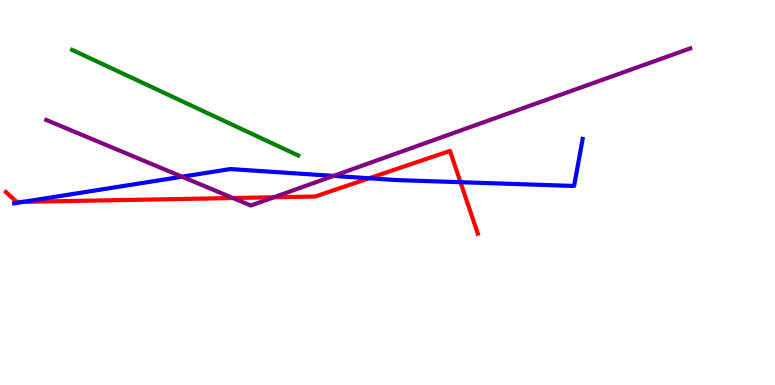[{'lines': ['blue', 'red'], 'intersections': [{'x': 0.301, 'y': 4.76}, {'x': 4.76, 'y': 5.37}, {'x': 5.94, 'y': 5.27}]}, {'lines': ['green', 'red'], 'intersections': []}, {'lines': ['purple', 'red'], 'intersections': [{'x': 3.01, 'y': 4.86}, {'x': 3.53, 'y': 4.88}]}, {'lines': ['blue', 'green'], 'intersections': []}, {'lines': ['blue', 'purple'], 'intersections': [{'x': 2.35, 'y': 5.41}, {'x': 4.3, 'y': 5.43}]}, {'lines': ['green', 'purple'], 'intersections': []}]